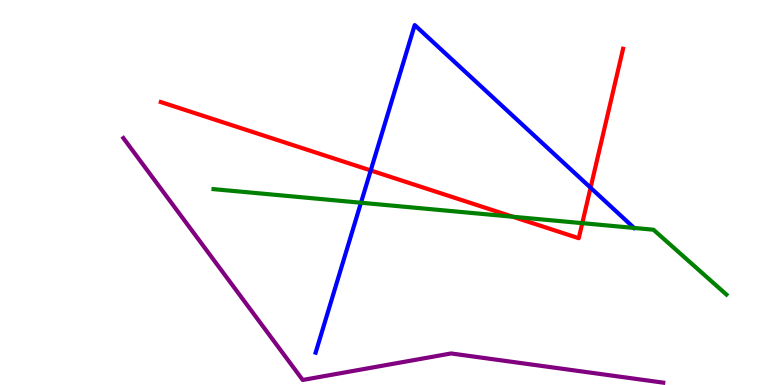[{'lines': ['blue', 'red'], 'intersections': [{'x': 4.78, 'y': 5.57}, {'x': 7.62, 'y': 5.12}]}, {'lines': ['green', 'red'], 'intersections': [{'x': 6.62, 'y': 4.37}, {'x': 7.51, 'y': 4.2}]}, {'lines': ['purple', 'red'], 'intersections': []}, {'lines': ['blue', 'green'], 'intersections': [{'x': 4.66, 'y': 4.73}, {'x': 8.18, 'y': 4.08}]}, {'lines': ['blue', 'purple'], 'intersections': []}, {'lines': ['green', 'purple'], 'intersections': []}]